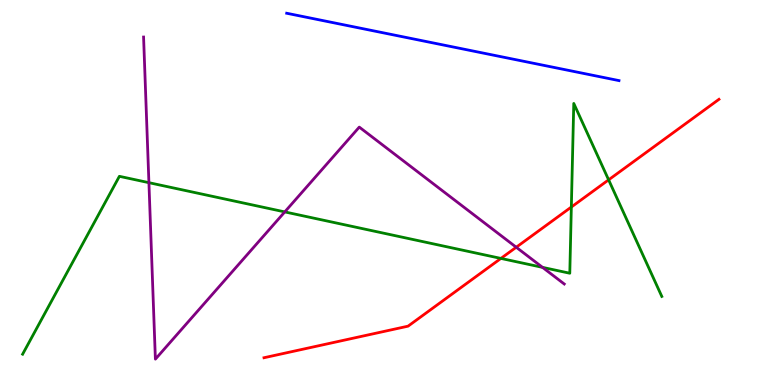[{'lines': ['blue', 'red'], 'intersections': []}, {'lines': ['green', 'red'], 'intersections': [{'x': 6.46, 'y': 3.29}, {'x': 7.37, 'y': 4.62}, {'x': 7.85, 'y': 5.33}]}, {'lines': ['purple', 'red'], 'intersections': [{'x': 6.66, 'y': 3.58}]}, {'lines': ['blue', 'green'], 'intersections': []}, {'lines': ['blue', 'purple'], 'intersections': []}, {'lines': ['green', 'purple'], 'intersections': [{'x': 1.92, 'y': 5.26}, {'x': 3.67, 'y': 4.5}, {'x': 7.0, 'y': 3.06}]}]